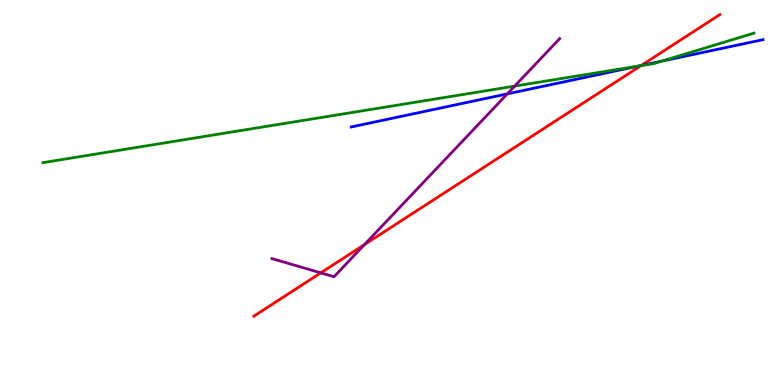[{'lines': ['blue', 'red'], 'intersections': [{'x': 8.27, 'y': 8.3}]}, {'lines': ['green', 'red'], 'intersections': [{'x': 8.27, 'y': 8.3}]}, {'lines': ['purple', 'red'], 'intersections': [{'x': 4.14, 'y': 2.91}, {'x': 4.7, 'y': 3.65}]}, {'lines': ['blue', 'green'], 'intersections': [{'x': 8.25, 'y': 8.29}, {'x': 8.54, 'y': 8.41}]}, {'lines': ['blue', 'purple'], 'intersections': [{'x': 6.55, 'y': 7.56}]}, {'lines': ['green', 'purple'], 'intersections': [{'x': 6.64, 'y': 7.76}]}]